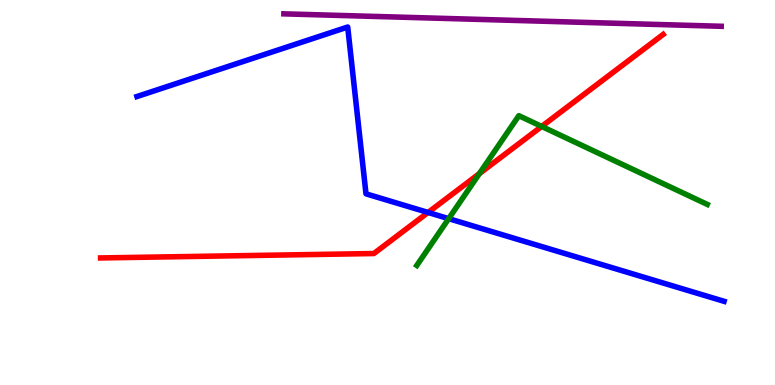[{'lines': ['blue', 'red'], 'intersections': [{'x': 5.52, 'y': 4.48}]}, {'lines': ['green', 'red'], 'intersections': [{'x': 6.19, 'y': 5.49}, {'x': 6.99, 'y': 6.72}]}, {'lines': ['purple', 'red'], 'intersections': []}, {'lines': ['blue', 'green'], 'intersections': [{'x': 5.79, 'y': 4.32}]}, {'lines': ['blue', 'purple'], 'intersections': []}, {'lines': ['green', 'purple'], 'intersections': []}]